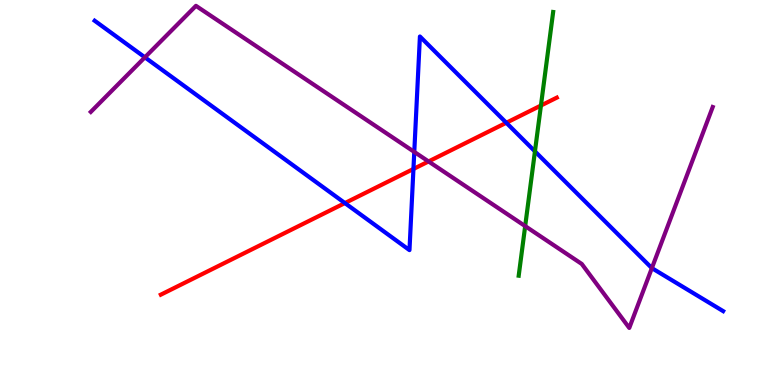[{'lines': ['blue', 'red'], 'intersections': [{'x': 4.45, 'y': 4.73}, {'x': 5.33, 'y': 5.61}, {'x': 6.53, 'y': 6.81}]}, {'lines': ['green', 'red'], 'intersections': [{'x': 6.98, 'y': 7.26}]}, {'lines': ['purple', 'red'], 'intersections': [{'x': 5.53, 'y': 5.81}]}, {'lines': ['blue', 'green'], 'intersections': [{'x': 6.9, 'y': 6.07}]}, {'lines': ['blue', 'purple'], 'intersections': [{'x': 1.87, 'y': 8.51}, {'x': 5.35, 'y': 6.05}, {'x': 8.41, 'y': 3.04}]}, {'lines': ['green', 'purple'], 'intersections': [{'x': 6.78, 'y': 4.13}]}]